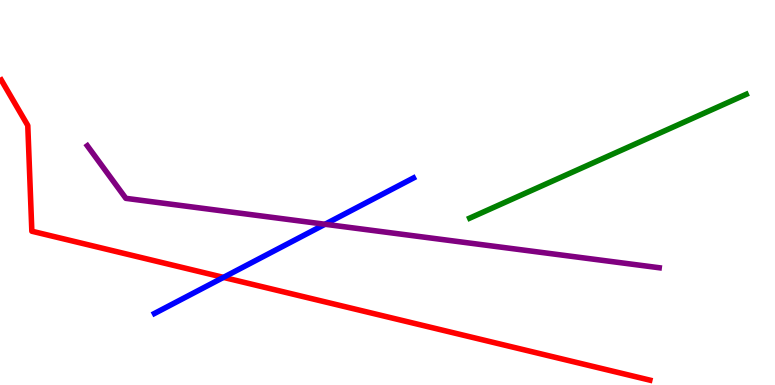[{'lines': ['blue', 'red'], 'intersections': [{'x': 2.88, 'y': 2.8}]}, {'lines': ['green', 'red'], 'intersections': []}, {'lines': ['purple', 'red'], 'intersections': []}, {'lines': ['blue', 'green'], 'intersections': []}, {'lines': ['blue', 'purple'], 'intersections': [{'x': 4.19, 'y': 4.18}]}, {'lines': ['green', 'purple'], 'intersections': []}]